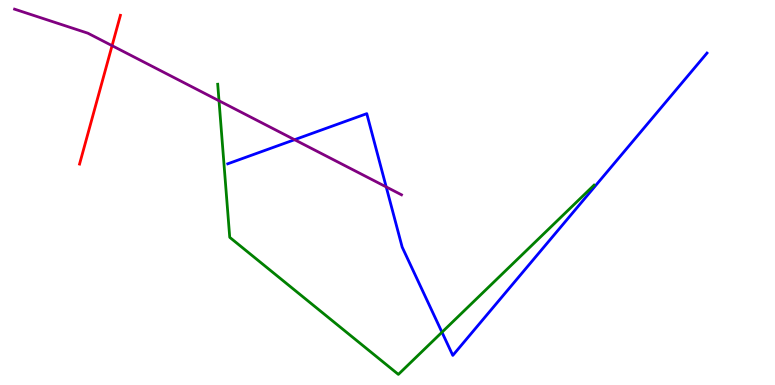[{'lines': ['blue', 'red'], 'intersections': []}, {'lines': ['green', 'red'], 'intersections': []}, {'lines': ['purple', 'red'], 'intersections': [{'x': 1.45, 'y': 8.81}]}, {'lines': ['blue', 'green'], 'intersections': [{'x': 5.7, 'y': 1.37}]}, {'lines': ['blue', 'purple'], 'intersections': [{'x': 3.8, 'y': 6.37}, {'x': 4.98, 'y': 5.15}]}, {'lines': ['green', 'purple'], 'intersections': [{'x': 2.83, 'y': 7.38}]}]